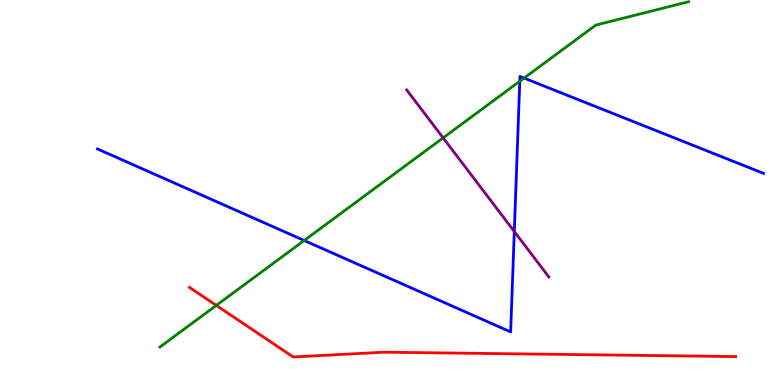[{'lines': ['blue', 'red'], 'intersections': []}, {'lines': ['green', 'red'], 'intersections': [{'x': 2.79, 'y': 2.07}]}, {'lines': ['purple', 'red'], 'intersections': []}, {'lines': ['blue', 'green'], 'intersections': [{'x': 3.92, 'y': 3.75}, {'x': 6.71, 'y': 7.89}, {'x': 6.76, 'y': 7.97}]}, {'lines': ['blue', 'purple'], 'intersections': [{'x': 6.64, 'y': 3.99}]}, {'lines': ['green', 'purple'], 'intersections': [{'x': 5.72, 'y': 6.42}]}]